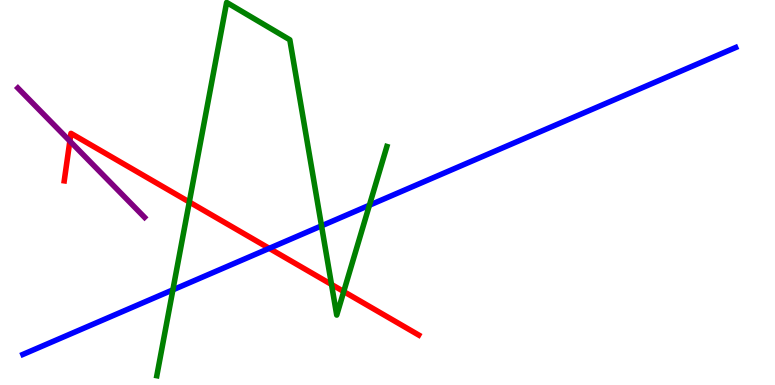[{'lines': ['blue', 'red'], 'intersections': [{'x': 3.47, 'y': 3.55}]}, {'lines': ['green', 'red'], 'intersections': [{'x': 2.44, 'y': 4.75}, {'x': 4.28, 'y': 2.61}, {'x': 4.44, 'y': 2.43}]}, {'lines': ['purple', 'red'], 'intersections': [{'x': 0.901, 'y': 6.34}]}, {'lines': ['blue', 'green'], 'intersections': [{'x': 2.23, 'y': 2.47}, {'x': 4.15, 'y': 4.13}, {'x': 4.77, 'y': 4.67}]}, {'lines': ['blue', 'purple'], 'intersections': []}, {'lines': ['green', 'purple'], 'intersections': []}]